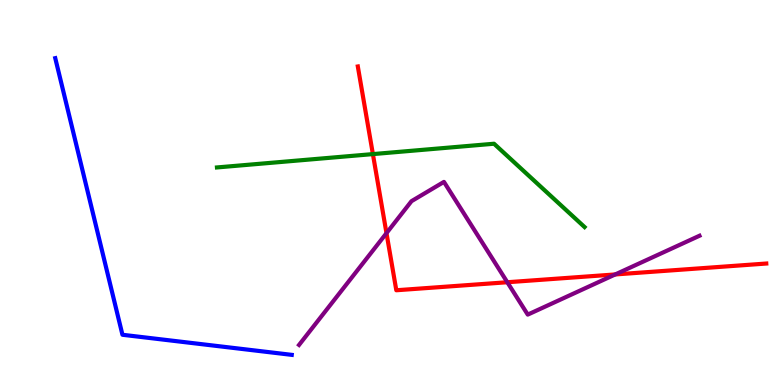[{'lines': ['blue', 'red'], 'intersections': []}, {'lines': ['green', 'red'], 'intersections': [{'x': 4.81, 'y': 6.0}]}, {'lines': ['purple', 'red'], 'intersections': [{'x': 4.99, 'y': 3.94}, {'x': 6.55, 'y': 2.67}, {'x': 7.94, 'y': 2.87}]}, {'lines': ['blue', 'green'], 'intersections': []}, {'lines': ['blue', 'purple'], 'intersections': []}, {'lines': ['green', 'purple'], 'intersections': []}]